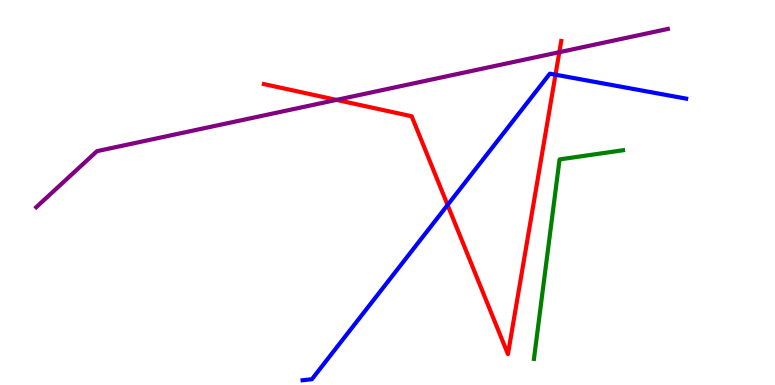[{'lines': ['blue', 'red'], 'intersections': [{'x': 5.78, 'y': 4.68}, {'x': 7.17, 'y': 8.06}]}, {'lines': ['green', 'red'], 'intersections': []}, {'lines': ['purple', 'red'], 'intersections': [{'x': 4.34, 'y': 7.41}, {'x': 7.22, 'y': 8.64}]}, {'lines': ['blue', 'green'], 'intersections': []}, {'lines': ['blue', 'purple'], 'intersections': []}, {'lines': ['green', 'purple'], 'intersections': []}]